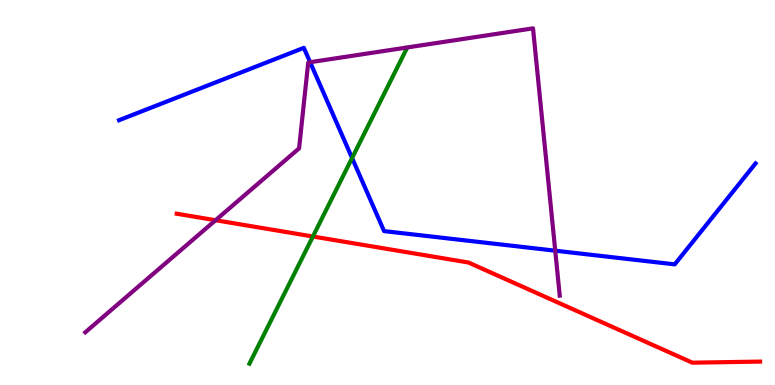[{'lines': ['blue', 'red'], 'intersections': []}, {'lines': ['green', 'red'], 'intersections': [{'x': 4.04, 'y': 3.86}]}, {'lines': ['purple', 'red'], 'intersections': [{'x': 2.78, 'y': 4.28}]}, {'lines': ['blue', 'green'], 'intersections': [{'x': 4.54, 'y': 5.9}]}, {'lines': ['blue', 'purple'], 'intersections': [{'x': 4.0, 'y': 8.38}, {'x': 7.16, 'y': 3.49}]}, {'lines': ['green', 'purple'], 'intersections': []}]